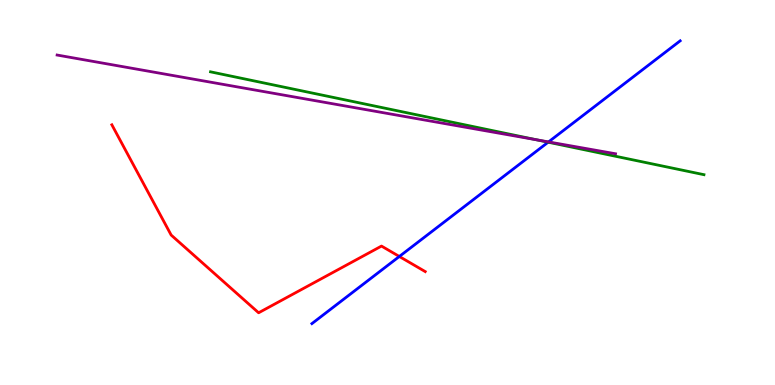[{'lines': ['blue', 'red'], 'intersections': [{'x': 5.15, 'y': 3.34}]}, {'lines': ['green', 'red'], 'intersections': []}, {'lines': ['purple', 'red'], 'intersections': []}, {'lines': ['blue', 'green'], 'intersections': [{'x': 7.07, 'y': 6.31}]}, {'lines': ['blue', 'purple'], 'intersections': [{'x': 7.08, 'y': 6.31}]}, {'lines': ['green', 'purple'], 'intersections': [{'x': 6.93, 'y': 6.37}]}]